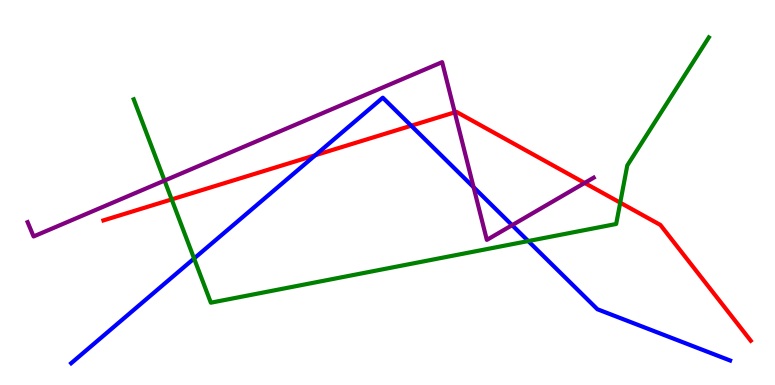[{'lines': ['blue', 'red'], 'intersections': [{'x': 4.07, 'y': 5.97}, {'x': 5.31, 'y': 6.73}]}, {'lines': ['green', 'red'], 'intersections': [{'x': 2.22, 'y': 4.82}, {'x': 8.0, 'y': 4.74}]}, {'lines': ['purple', 'red'], 'intersections': [{'x': 5.87, 'y': 7.08}, {'x': 7.54, 'y': 5.25}]}, {'lines': ['blue', 'green'], 'intersections': [{'x': 2.5, 'y': 3.29}, {'x': 6.82, 'y': 3.74}]}, {'lines': ['blue', 'purple'], 'intersections': [{'x': 6.11, 'y': 5.14}, {'x': 6.61, 'y': 4.15}]}, {'lines': ['green', 'purple'], 'intersections': [{'x': 2.12, 'y': 5.31}]}]